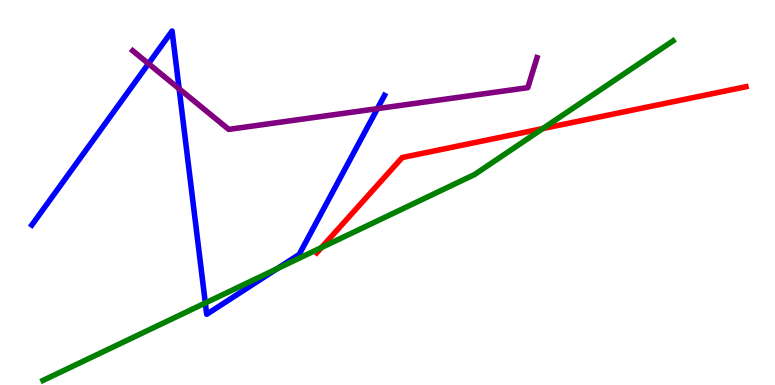[{'lines': ['blue', 'red'], 'intersections': []}, {'lines': ['green', 'red'], 'intersections': [{'x': 4.15, 'y': 3.57}, {'x': 7.0, 'y': 6.66}]}, {'lines': ['purple', 'red'], 'intersections': []}, {'lines': ['blue', 'green'], 'intersections': [{'x': 2.65, 'y': 2.13}, {'x': 3.57, 'y': 3.02}]}, {'lines': ['blue', 'purple'], 'intersections': [{'x': 1.92, 'y': 8.35}, {'x': 2.31, 'y': 7.69}, {'x': 4.87, 'y': 7.18}]}, {'lines': ['green', 'purple'], 'intersections': []}]